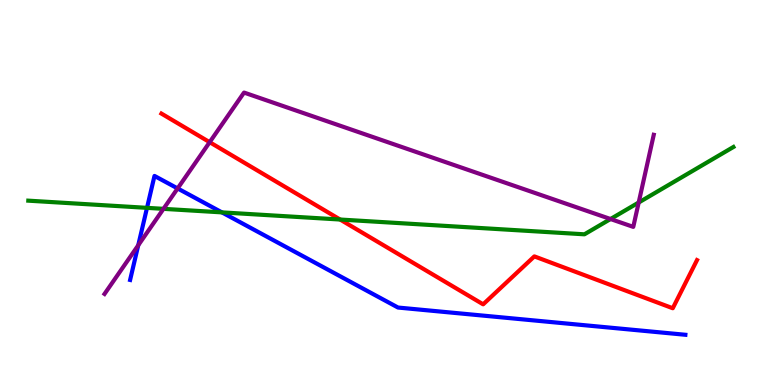[{'lines': ['blue', 'red'], 'intersections': []}, {'lines': ['green', 'red'], 'intersections': [{'x': 4.39, 'y': 4.3}]}, {'lines': ['purple', 'red'], 'intersections': [{'x': 2.71, 'y': 6.31}]}, {'lines': ['blue', 'green'], 'intersections': [{'x': 1.9, 'y': 4.6}, {'x': 2.86, 'y': 4.48}]}, {'lines': ['blue', 'purple'], 'intersections': [{'x': 1.78, 'y': 3.63}, {'x': 2.29, 'y': 5.11}]}, {'lines': ['green', 'purple'], 'intersections': [{'x': 2.11, 'y': 4.58}, {'x': 7.88, 'y': 4.31}, {'x': 8.24, 'y': 4.74}]}]